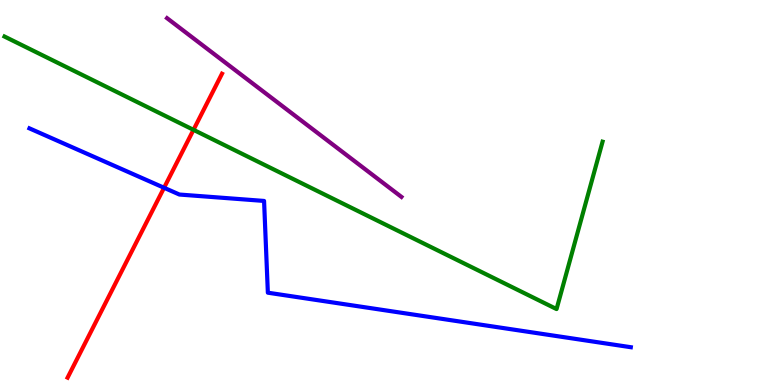[{'lines': ['blue', 'red'], 'intersections': [{'x': 2.12, 'y': 5.12}]}, {'lines': ['green', 'red'], 'intersections': [{'x': 2.5, 'y': 6.63}]}, {'lines': ['purple', 'red'], 'intersections': []}, {'lines': ['blue', 'green'], 'intersections': []}, {'lines': ['blue', 'purple'], 'intersections': []}, {'lines': ['green', 'purple'], 'intersections': []}]